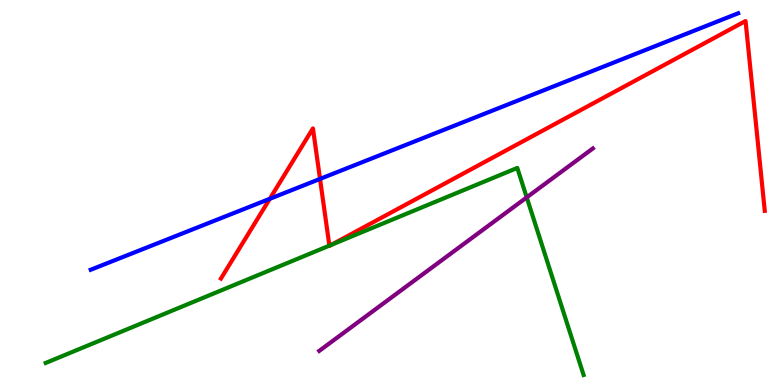[{'lines': ['blue', 'red'], 'intersections': [{'x': 3.48, 'y': 4.84}, {'x': 4.13, 'y': 5.35}]}, {'lines': ['green', 'red'], 'intersections': [{'x': 4.25, 'y': 3.62}, {'x': 4.27, 'y': 3.64}]}, {'lines': ['purple', 'red'], 'intersections': []}, {'lines': ['blue', 'green'], 'intersections': []}, {'lines': ['blue', 'purple'], 'intersections': []}, {'lines': ['green', 'purple'], 'intersections': [{'x': 6.8, 'y': 4.87}]}]